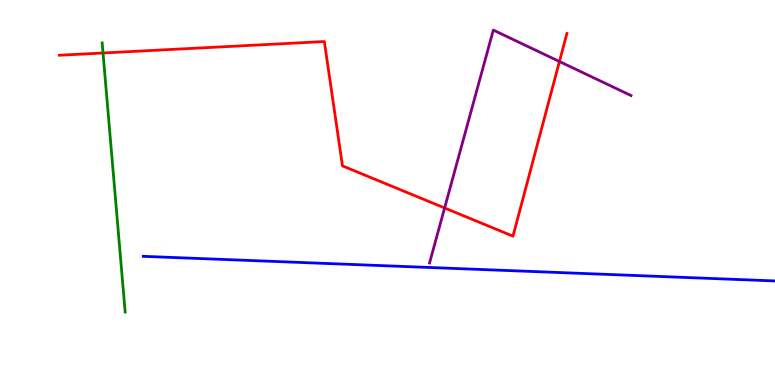[{'lines': ['blue', 'red'], 'intersections': []}, {'lines': ['green', 'red'], 'intersections': [{'x': 1.33, 'y': 8.62}]}, {'lines': ['purple', 'red'], 'intersections': [{'x': 5.74, 'y': 4.6}, {'x': 7.22, 'y': 8.4}]}, {'lines': ['blue', 'green'], 'intersections': []}, {'lines': ['blue', 'purple'], 'intersections': []}, {'lines': ['green', 'purple'], 'intersections': []}]